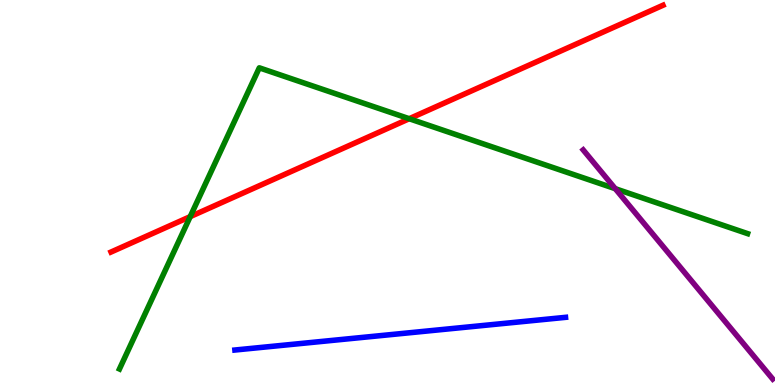[{'lines': ['blue', 'red'], 'intersections': []}, {'lines': ['green', 'red'], 'intersections': [{'x': 2.45, 'y': 4.37}, {'x': 5.28, 'y': 6.92}]}, {'lines': ['purple', 'red'], 'intersections': []}, {'lines': ['blue', 'green'], 'intersections': []}, {'lines': ['blue', 'purple'], 'intersections': []}, {'lines': ['green', 'purple'], 'intersections': [{'x': 7.94, 'y': 5.1}]}]